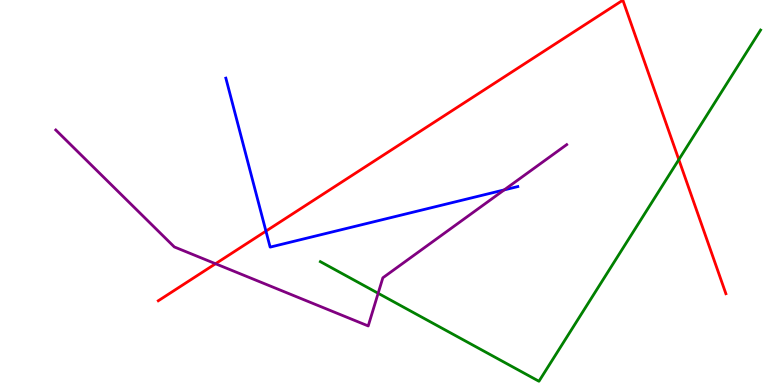[{'lines': ['blue', 'red'], 'intersections': [{'x': 3.43, 'y': 4.0}]}, {'lines': ['green', 'red'], 'intersections': [{'x': 8.76, 'y': 5.85}]}, {'lines': ['purple', 'red'], 'intersections': [{'x': 2.78, 'y': 3.15}]}, {'lines': ['blue', 'green'], 'intersections': []}, {'lines': ['blue', 'purple'], 'intersections': [{'x': 6.51, 'y': 5.07}]}, {'lines': ['green', 'purple'], 'intersections': [{'x': 4.88, 'y': 2.38}]}]